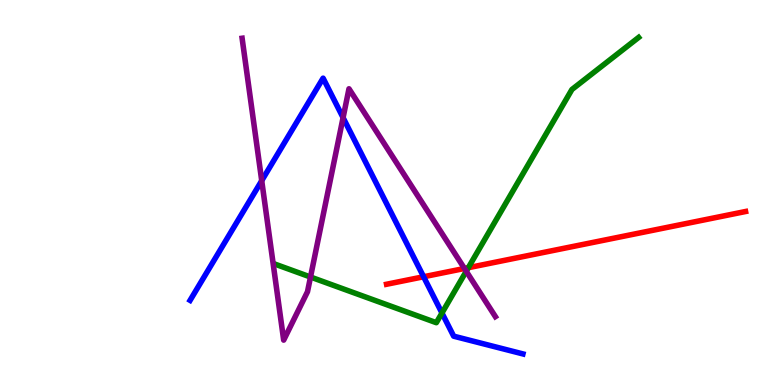[{'lines': ['blue', 'red'], 'intersections': [{'x': 5.47, 'y': 2.81}]}, {'lines': ['green', 'red'], 'intersections': [{'x': 6.04, 'y': 3.05}]}, {'lines': ['purple', 'red'], 'intersections': [{'x': 5.99, 'y': 3.03}]}, {'lines': ['blue', 'green'], 'intersections': [{'x': 5.7, 'y': 1.87}]}, {'lines': ['blue', 'purple'], 'intersections': [{'x': 3.38, 'y': 5.31}, {'x': 4.43, 'y': 6.94}]}, {'lines': ['green', 'purple'], 'intersections': [{'x': 4.01, 'y': 2.8}, {'x': 6.02, 'y': 2.95}]}]